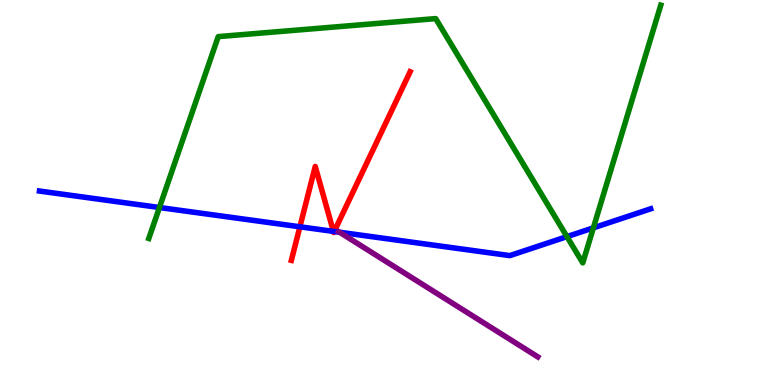[{'lines': ['blue', 'red'], 'intersections': [{'x': 3.87, 'y': 4.11}, {'x': 4.3, 'y': 3.99}, {'x': 4.31, 'y': 3.99}]}, {'lines': ['green', 'red'], 'intersections': []}, {'lines': ['purple', 'red'], 'intersections': []}, {'lines': ['blue', 'green'], 'intersections': [{'x': 2.06, 'y': 4.61}, {'x': 7.32, 'y': 3.85}, {'x': 7.66, 'y': 4.08}]}, {'lines': ['blue', 'purple'], 'intersections': [{'x': 4.38, 'y': 3.97}]}, {'lines': ['green', 'purple'], 'intersections': []}]